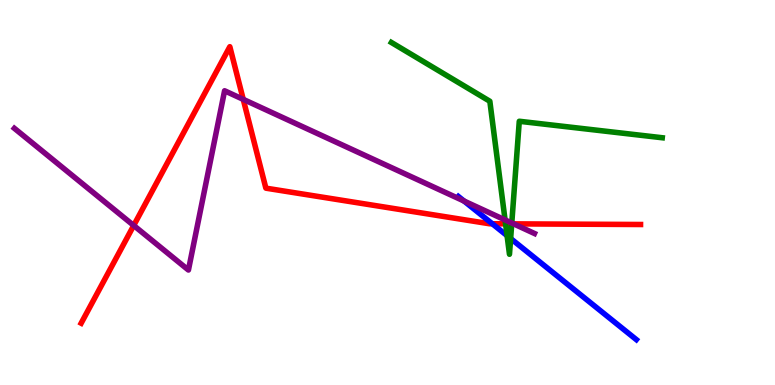[{'lines': ['blue', 'red'], 'intersections': [{'x': 6.35, 'y': 4.19}]}, {'lines': ['green', 'red'], 'intersections': [{'x': 6.52, 'y': 4.19}, {'x': 6.6, 'y': 4.19}]}, {'lines': ['purple', 'red'], 'intersections': [{'x': 1.73, 'y': 4.14}, {'x': 3.14, 'y': 7.42}, {'x': 6.63, 'y': 4.19}]}, {'lines': ['blue', 'green'], 'intersections': [{'x': 6.54, 'y': 3.88}, {'x': 6.59, 'y': 3.8}]}, {'lines': ['blue', 'purple'], 'intersections': [{'x': 5.99, 'y': 4.78}]}, {'lines': ['green', 'purple'], 'intersections': [{'x': 6.52, 'y': 4.29}, {'x': 6.6, 'y': 4.21}]}]